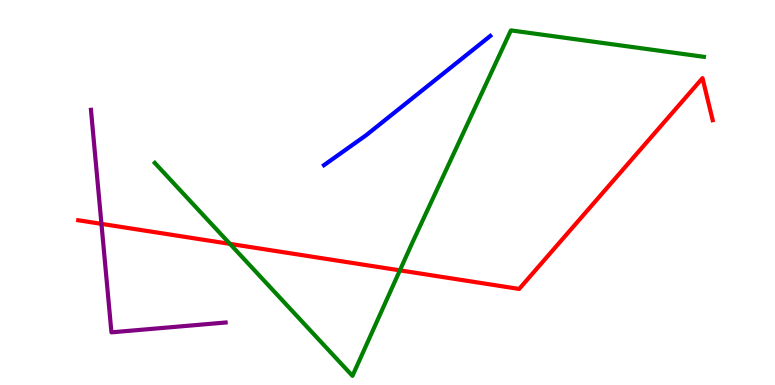[{'lines': ['blue', 'red'], 'intersections': []}, {'lines': ['green', 'red'], 'intersections': [{'x': 2.97, 'y': 3.67}, {'x': 5.16, 'y': 2.98}]}, {'lines': ['purple', 'red'], 'intersections': [{'x': 1.31, 'y': 4.19}]}, {'lines': ['blue', 'green'], 'intersections': []}, {'lines': ['blue', 'purple'], 'intersections': []}, {'lines': ['green', 'purple'], 'intersections': []}]